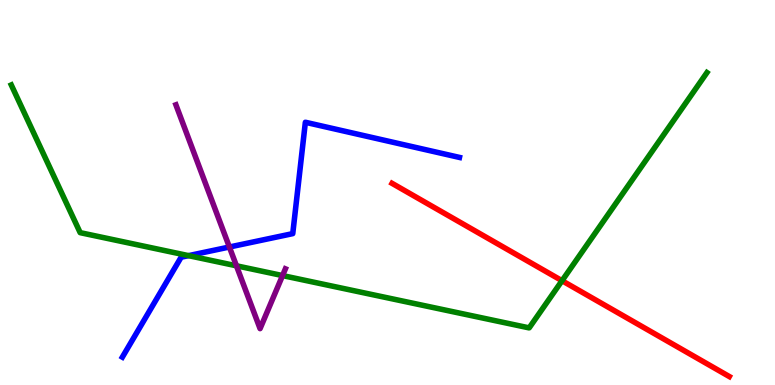[{'lines': ['blue', 'red'], 'intersections': []}, {'lines': ['green', 'red'], 'intersections': [{'x': 7.25, 'y': 2.71}]}, {'lines': ['purple', 'red'], 'intersections': []}, {'lines': ['blue', 'green'], 'intersections': [{'x': 2.43, 'y': 3.36}]}, {'lines': ['blue', 'purple'], 'intersections': [{'x': 2.96, 'y': 3.58}]}, {'lines': ['green', 'purple'], 'intersections': [{'x': 3.05, 'y': 3.1}, {'x': 3.65, 'y': 2.84}]}]